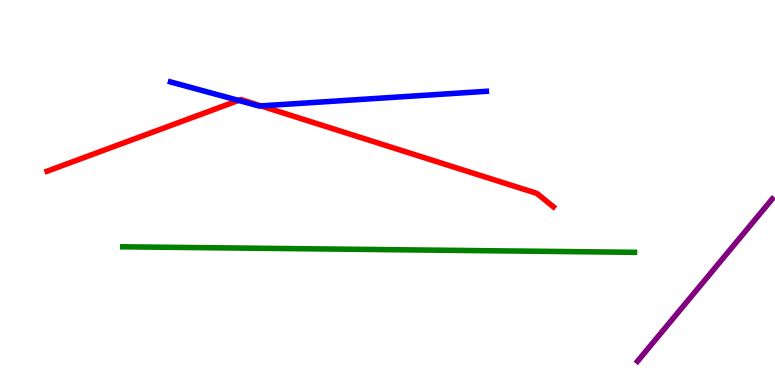[{'lines': ['blue', 'red'], 'intersections': [{'x': 3.08, 'y': 7.39}, {'x': 3.37, 'y': 7.25}]}, {'lines': ['green', 'red'], 'intersections': []}, {'lines': ['purple', 'red'], 'intersections': []}, {'lines': ['blue', 'green'], 'intersections': []}, {'lines': ['blue', 'purple'], 'intersections': []}, {'lines': ['green', 'purple'], 'intersections': []}]